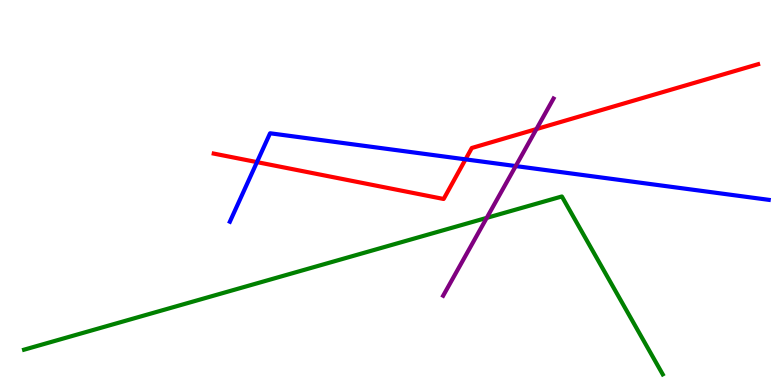[{'lines': ['blue', 'red'], 'intersections': [{'x': 3.32, 'y': 5.79}, {'x': 6.01, 'y': 5.86}]}, {'lines': ['green', 'red'], 'intersections': []}, {'lines': ['purple', 'red'], 'intersections': [{'x': 6.92, 'y': 6.65}]}, {'lines': ['blue', 'green'], 'intersections': []}, {'lines': ['blue', 'purple'], 'intersections': [{'x': 6.65, 'y': 5.69}]}, {'lines': ['green', 'purple'], 'intersections': [{'x': 6.28, 'y': 4.34}]}]